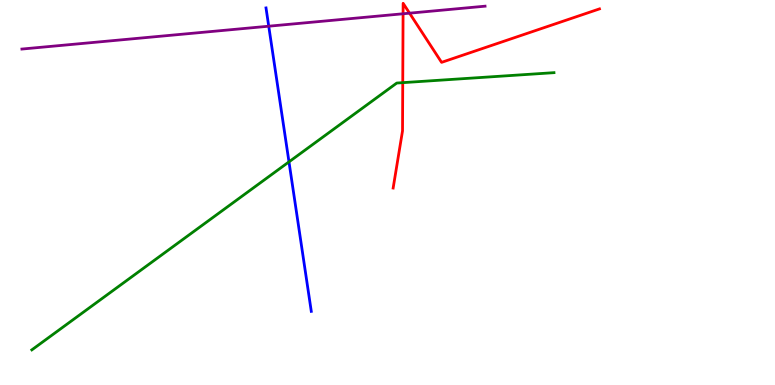[{'lines': ['blue', 'red'], 'intersections': []}, {'lines': ['green', 'red'], 'intersections': [{'x': 5.2, 'y': 7.85}]}, {'lines': ['purple', 'red'], 'intersections': [{'x': 5.2, 'y': 9.64}, {'x': 5.28, 'y': 9.66}]}, {'lines': ['blue', 'green'], 'intersections': [{'x': 3.73, 'y': 5.8}]}, {'lines': ['blue', 'purple'], 'intersections': [{'x': 3.47, 'y': 9.32}]}, {'lines': ['green', 'purple'], 'intersections': []}]